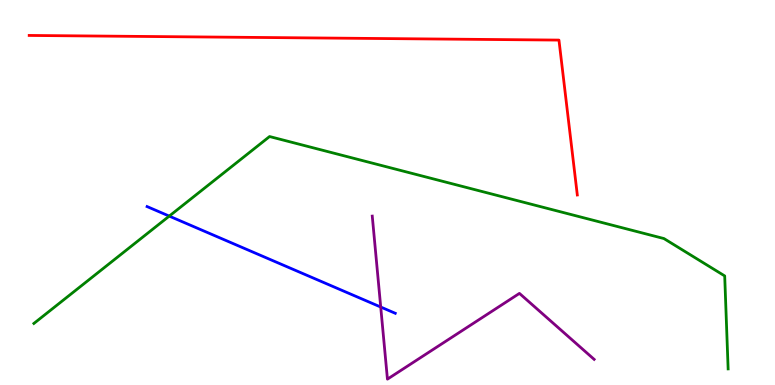[{'lines': ['blue', 'red'], 'intersections': []}, {'lines': ['green', 'red'], 'intersections': []}, {'lines': ['purple', 'red'], 'intersections': []}, {'lines': ['blue', 'green'], 'intersections': [{'x': 2.18, 'y': 4.39}]}, {'lines': ['blue', 'purple'], 'intersections': [{'x': 4.91, 'y': 2.03}]}, {'lines': ['green', 'purple'], 'intersections': []}]